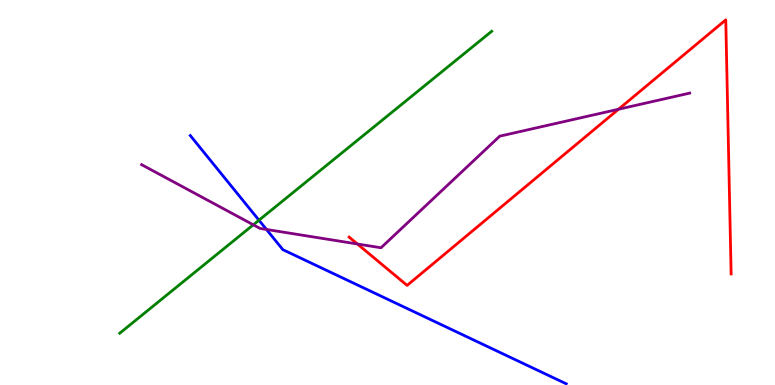[{'lines': ['blue', 'red'], 'intersections': []}, {'lines': ['green', 'red'], 'intersections': []}, {'lines': ['purple', 'red'], 'intersections': [{'x': 4.61, 'y': 3.66}, {'x': 7.98, 'y': 7.16}]}, {'lines': ['blue', 'green'], 'intersections': [{'x': 3.34, 'y': 4.28}]}, {'lines': ['blue', 'purple'], 'intersections': [{'x': 3.44, 'y': 4.04}]}, {'lines': ['green', 'purple'], 'intersections': [{'x': 3.27, 'y': 4.16}]}]